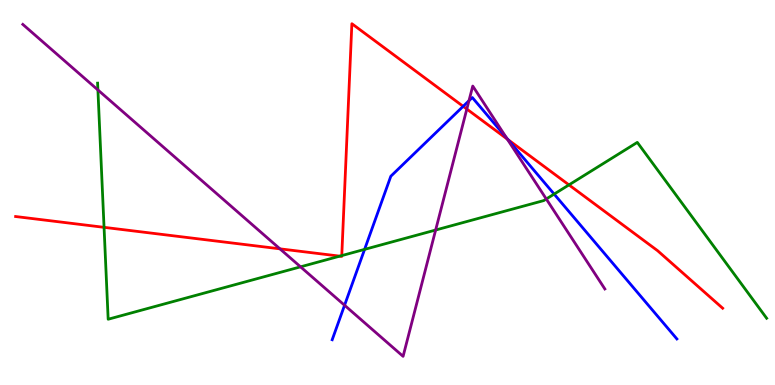[{'lines': ['blue', 'red'], 'intersections': [{'x': 5.98, 'y': 7.24}, {'x': 6.55, 'y': 6.37}]}, {'lines': ['green', 'red'], 'intersections': [{'x': 1.34, 'y': 4.1}, {'x': 4.38, 'y': 3.35}, {'x': 4.41, 'y': 3.36}, {'x': 7.34, 'y': 5.2}]}, {'lines': ['purple', 'red'], 'intersections': [{'x': 3.61, 'y': 3.54}, {'x': 6.02, 'y': 7.17}, {'x': 6.55, 'y': 6.39}]}, {'lines': ['blue', 'green'], 'intersections': [{'x': 4.7, 'y': 3.52}, {'x': 7.15, 'y': 4.96}]}, {'lines': ['blue', 'purple'], 'intersections': [{'x': 4.45, 'y': 2.07}, {'x': 6.05, 'y': 7.38}, {'x': 6.54, 'y': 6.42}]}, {'lines': ['green', 'purple'], 'intersections': [{'x': 1.26, 'y': 7.66}, {'x': 3.88, 'y': 3.07}, {'x': 5.62, 'y': 4.03}, {'x': 7.05, 'y': 4.83}]}]